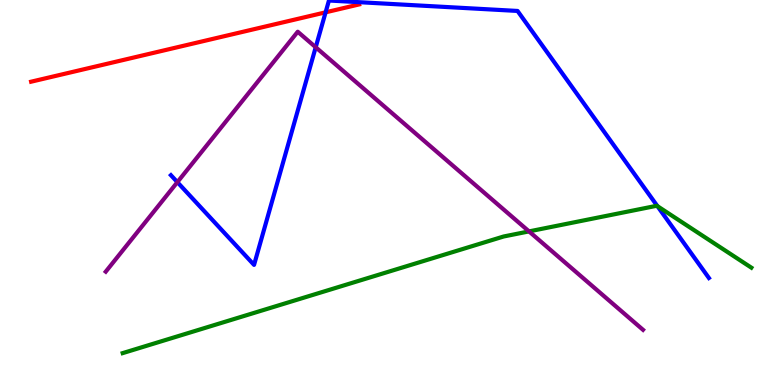[{'lines': ['blue', 'red'], 'intersections': [{'x': 4.2, 'y': 9.68}]}, {'lines': ['green', 'red'], 'intersections': []}, {'lines': ['purple', 'red'], 'intersections': []}, {'lines': ['blue', 'green'], 'intersections': [{'x': 8.48, 'y': 4.65}]}, {'lines': ['blue', 'purple'], 'intersections': [{'x': 2.29, 'y': 5.27}, {'x': 4.07, 'y': 8.77}]}, {'lines': ['green', 'purple'], 'intersections': [{'x': 6.83, 'y': 3.99}]}]